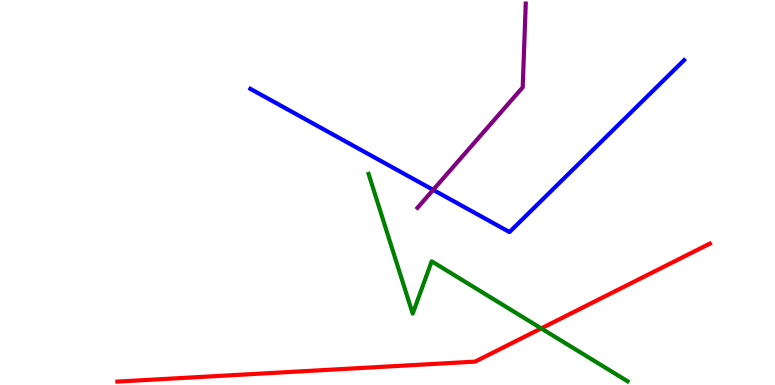[{'lines': ['blue', 'red'], 'intersections': []}, {'lines': ['green', 'red'], 'intersections': [{'x': 6.98, 'y': 1.47}]}, {'lines': ['purple', 'red'], 'intersections': []}, {'lines': ['blue', 'green'], 'intersections': []}, {'lines': ['blue', 'purple'], 'intersections': [{'x': 5.59, 'y': 5.07}]}, {'lines': ['green', 'purple'], 'intersections': []}]